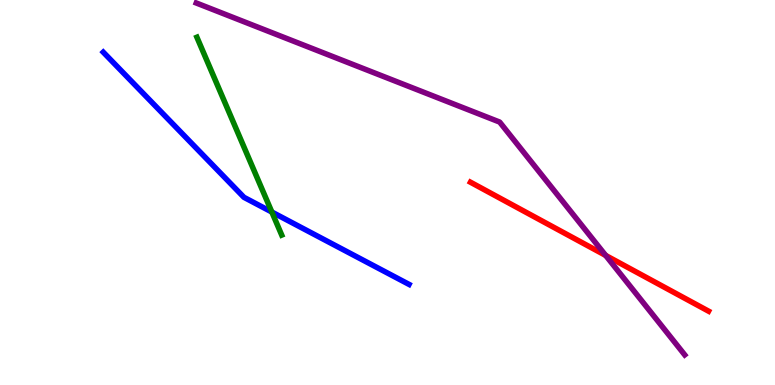[{'lines': ['blue', 'red'], 'intersections': []}, {'lines': ['green', 'red'], 'intersections': []}, {'lines': ['purple', 'red'], 'intersections': [{'x': 7.82, 'y': 3.37}]}, {'lines': ['blue', 'green'], 'intersections': [{'x': 3.51, 'y': 4.49}]}, {'lines': ['blue', 'purple'], 'intersections': []}, {'lines': ['green', 'purple'], 'intersections': []}]